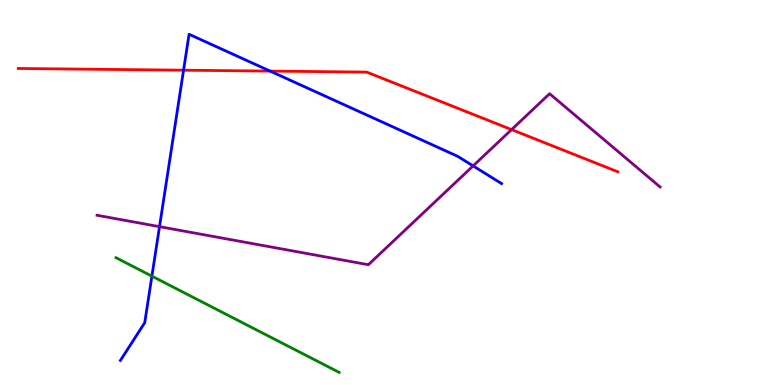[{'lines': ['blue', 'red'], 'intersections': [{'x': 2.37, 'y': 8.18}, {'x': 3.49, 'y': 8.15}]}, {'lines': ['green', 'red'], 'intersections': []}, {'lines': ['purple', 'red'], 'intersections': [{'x': 6.6, 'y': 6.63}]}, {'lines': ['blue', 'green'], 'intersections': [{'x': 1.96, 'y': 2.83}]}, {'lines': ['blue', 'purple'], 'intersections': [{'x': 2.06, 'y': 4.11}, {'x': 6.1, 'y': 5.69}]}, {'lines': ['green', 'purple'], 'intersections': []}]